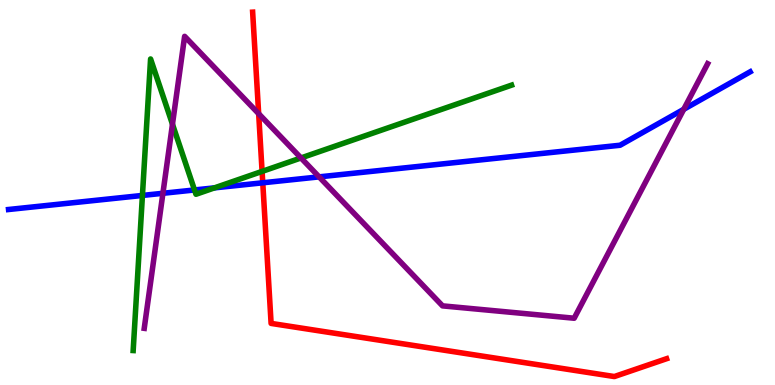[{'lines': ['blue', 'red'], 'intersections': [{'x': 3.39, 'y': 5.25}]}, {'lines': ['green', 'red'], 'intersections': [{'x': 3.38, 'y': 5.55}]}, {'lines': ['purple', 'red'], 'intersections': [{'x': 3.34, 'y': 7.05}]}, {'lines': ['blue', 'green'], 'intersections': [{'x': 1.84, 'y': 4.92}, {'x': 2.51, 'y': 5.07}, {'x': 2.77, 'y': 5.12}]}, {'lines': ['blue', 'purple'], 'intersections': [{'x': 2.1, 'y': 4.98}, {'x': 4.12, 'y': 5.41}, {'x': 8.82, 'y': 7.16}]}, {'lines': ['green', 'purple'], 'intersections': [{'x': 2.23, 'y': 6.77}, {'x': 3.88, 'y': 5.9}]}]